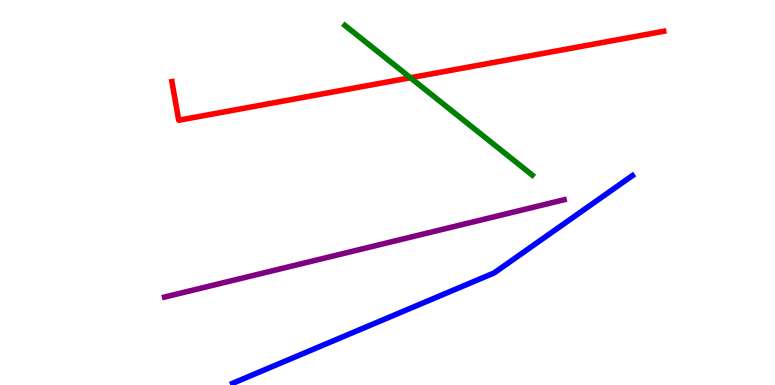[{'lines': ['blue', 'red'], 'intersections': []}, {'lines': ['green', 'red'], 'intersections': [{'x': 5.3, 'y': 7.98}]}, {'lines': ['purple', 'red'], 'intersections': []}, {'lines': ['blue', 'green'], 'intersections': []}, {'lines': ['blue', 'purple'], 'intersections': []}, {'lines': ['green', 'purple'], 'intersections': []}]